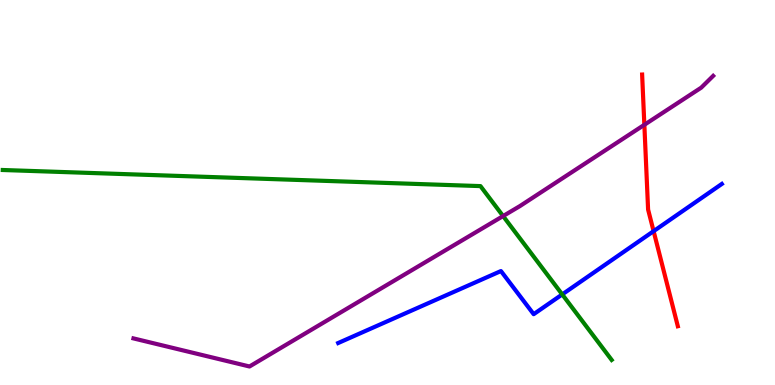[{'lines': ['blue', 'red'], 'intersections': [{'x': 8.43, 'y': 4.0}]}, {'lines': ['green', 'red'], 'intersections': []}, {'lines': ['purple', 'red'], 'intersections': [{'x': 8.31, 'y': 6.76}]}, {'lines': ['blue', 'green'], 'intersections': [{'x': 7.25, 'y': 2.35}]}, {'lines': ['blue', 'purple'], 'intersections': []}, {'lines': ['green', 'purple'], 'intersections': [{'x': 6.49, 'y': 4.39}]}]